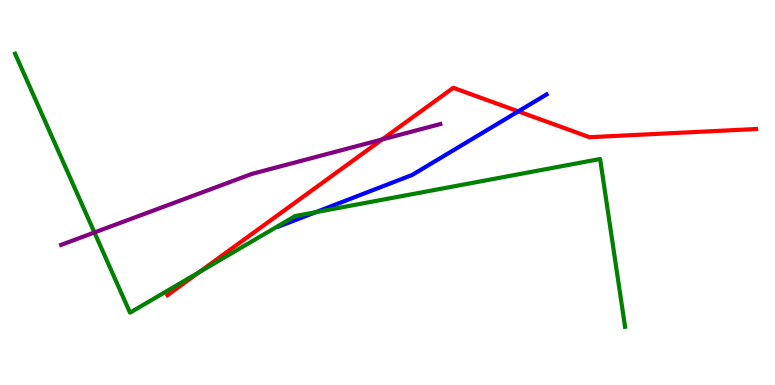[{'lines': ['blue', 'red'], 'intersections': [{'x': 6.69, 'y': 7.11}]}, {'lines': ['green', 'red'], 'intersections': [{'x': 2.57, 'y': 2.93}]}, {'lines': ['purple', 'red'], 'intersections': [{'x': 4.93, 'y': 6.38}]}, {'lines': ['blue', 'green'], 'intersections': [{'x': 4.07, 'y': 4.49}]}, {'lines': ['blue', 'purple'], 'intersections': []}, {'lines': ['green', 'purple'], 'intersections': [{'x': 1.22, 'y': 3.96}]}]